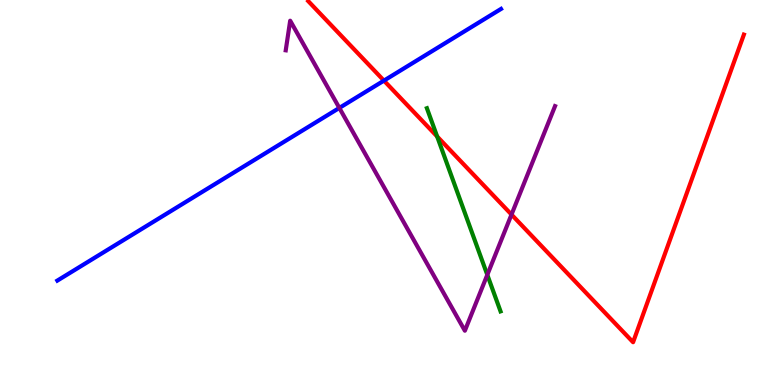[{'lines': ['blue', 'red'], 'intersections': [{'x': 4.95, 'y': 7.91}]}, {'lines': ['green', 'red'], 'intersections': [{'x': 5.64, 'y': 6.46}]}, {'lines': ['purple', 'red'], 'intersections': [{'x': 6.6, 'y': 4.43}]}, {'lines': ['blue', 'green'], 'intersections': []}, {'lines': ['blue', 'purple'], 'intersections': [{'x': 4.38, 'y': 7.2}]}, {'lines': ['green', 'purple'], 'intersections': [{'x': 6.29, 'y': 2.86}]}]